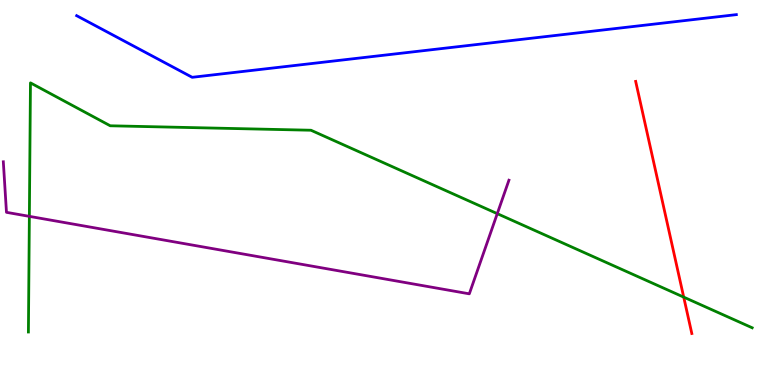[{'lines': ['blue', 'red'], 'intersections': []}, {'lines': ['green', 'red'], 'intersections': [{'x': 8.82, 'y': 2.28}]}, {'lines': ['purple', 'red'], 'intersections': []}, {'lines': ['blue', 'green'], 'intersections': []}, {'lines': ['blue', 'purple'], 'intersections': []}, {'lines': ['green', 'purple'], 'intersections': [{'x': 0.379, 'y': 4.38}, {'x': 6.42, 'y': 4.45}]}]